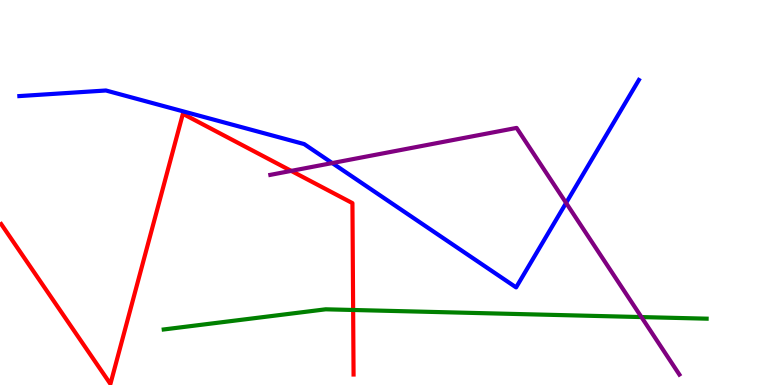[{'lines': ['blue', 'red'], 'intersections': []}, {'lines': ['green', 'red'], 'intersections': [{'x': 4.56, 'y': 1.95}]}, {'lines': ['purple', 'red'], 'intersections': [{'x': 3.76, 'y': 5.56}]}, {'lines': ['blue', 'green'], 'intersections': []}, {'lines': ['blue', 'purple'], 'intersections': [{'x': 4.29, 'y': 5.76}, {'x': 7.3, 'y': 4.73}]}, {'lines': ['green', 'purple'], 'intersections': [{'x': 8.28, 'y': 1.76}]}]